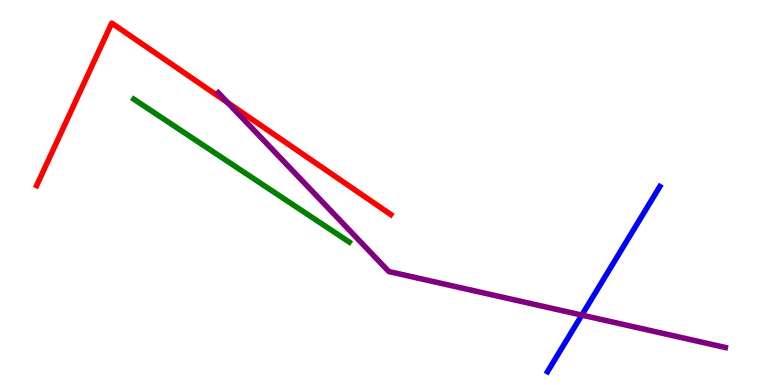[{'lines': ['blue', 'red'], 'intersections': []}, {'lines': ['green', 'red'], 'intersections': []}, {'lines': ['purple', 'red'], 'intersections': [{'x': 2.94, 'y': 7.33}]}, {'lines': ['blue', 'green'], 'intersections': []}, {'lines': ['blue', 'purple'], 'intersections': [{'x': 7.51, 'y': 1.82}]}, {'lines': ['green', 'purple'], 'intersections': []}]